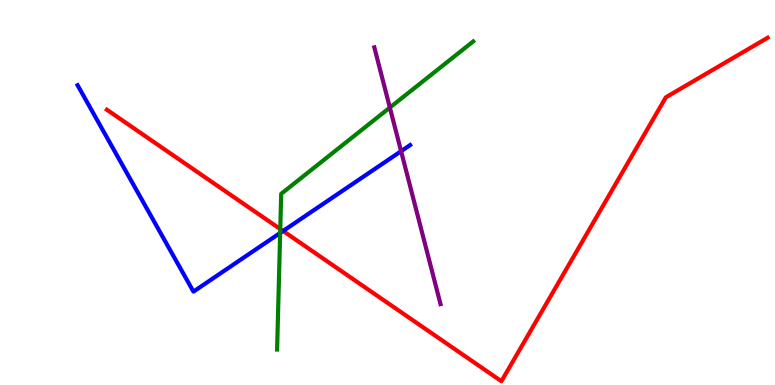[{'lines': ['blue', 'red'], 'intersections': [{'x': 3.65, 'y': 4.0}]}, {'lines': ['green', 'red'], 'intersections': [{'x': 3.62, 'y': 4.05}]}, {'lines': ['purple', 'red'], 'intersections': []}, {'lines': ['blue', 'green'], 'intersections': [{'x': 3.62, 'y': 3.95}]}, {'lines': ['blue', 'purple'], 'intersections': [{'x': 5.18, 'y': 6.07}]}, {'lines': ['green', 'purple'], 'intersections': [{'x': 5.03, 'y': 7.21}]}]